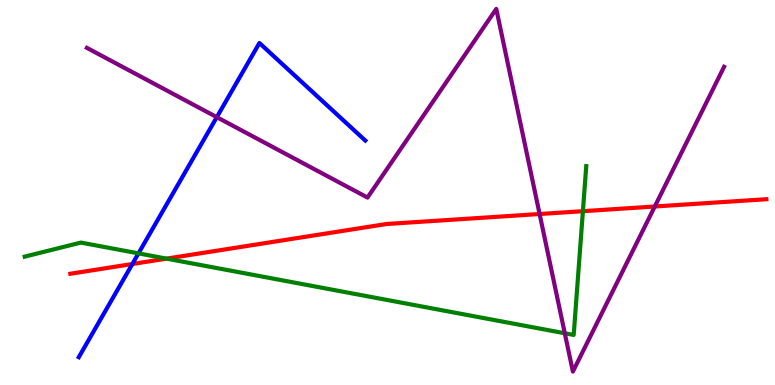[{'lines': ['blue', 'red'], 'intersections': [{'x': 1.71, 'y': 3.14}]}, {'lines': ['green', 'red'], 'intersections': [{'x': 2.15, 'y': 3.28}, {'x': 7.52, 'y': 4.51}]}, {'lines': ['purple', 'red'], 'intersections': [{'x': 6.96, 'y': 4.44}, {'x': 8.45, 'y': 4.64}]}, {'lines': ['blue', 'green'], 'intersections': [{'x': 1.79, 'y': 3.42}]}, {'lines': ['blue', 'purple'], 'intersections': [{'x': 2.8, 'y': 6.96}]}, {'lines': ['green', 'purple'], 'intersections': [{'x': 7.29, 'y': 1.34}]}]